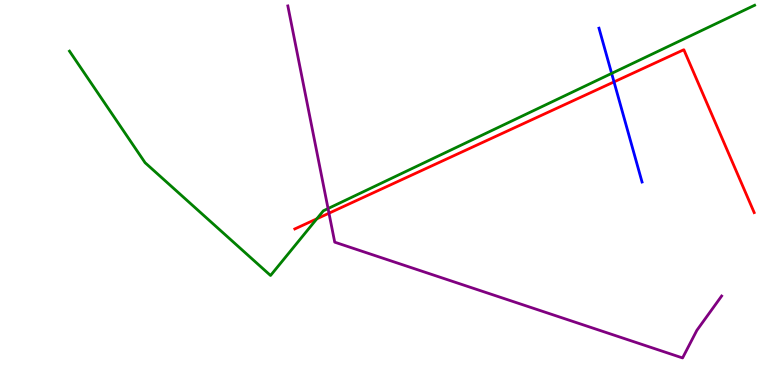[{'lines': ['blue', 'red'], 'intersections': [{'x': 7.92, 'y': 7.87}]}, {'lines': ['green', 'red'], 'intersections': [{'x': 4.09, 'y': 4.32}]}, {'lines': ['purple', 'red'], 'intersections': [{'x': 4.24, 'y': 4.46}]}, {'lines': ['blue', 'green'], 'intersections': [{'x': 7.89, 'y': 8.09}]}, {'lines': ['blue', 'purple'], 'intersections': []}, {'lines': ['green', 'purple'], 'intersections': [{'x': 4.23, 'y': 4.58}]}]